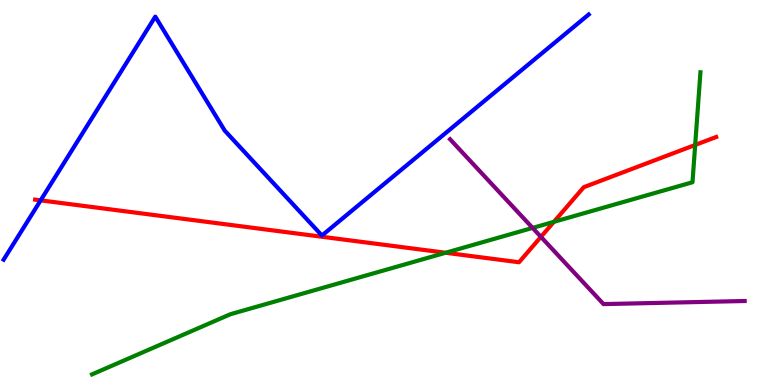[{'lines': ['blue', 'red'], 'intersections': [{'x': 0.524, 'y': 4.8}]}, {'lines': ['green', 'red'], 'intersections': [{'x': 5.75, 'y': 3.43}, {'x': 7.15, 'y': 4.24}, {'x': 8.97, 'y': 6.23}]}, {'lines': ['purple', 'red'], 'intersections': [{'x': 6.98, 'y': 3.85}]}, {'lines': ['blue', 'green'], 'intersections': []}, {'lines': ['blue', 'purple'], 'intersections': []}, {'lines': ['green', 'purple'], 'intersections': [{'x': 6.87, 'y': 4.08}]}]